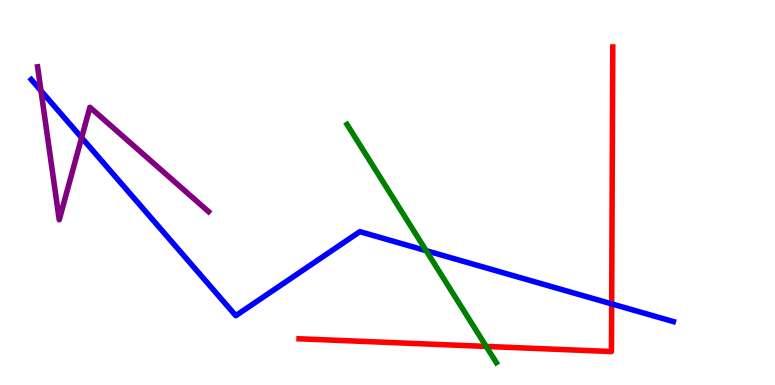[{'lines': ['blue', 'red'], 'intersections': [{'x': 7.89, 'y': 2.11}]}, {'lines': ['green', 'red'], 'intersections': [{'x': 6.27, 'y': 1.0}]}, {'lines': ['purple', 'red'], 'intersections': []}, {'lines': ['blue', 'green'], 'intersections': [{'x': 5.5, 'y': 3.49}]}, {'lines': ['blue', 'purple'], 'intersections': [{'x': 0.529, 'y': 7.64}, {'x': 1.05, 'y': 6.42}]}, {'lines': ['green', 'purple'], 'intersections': []}]